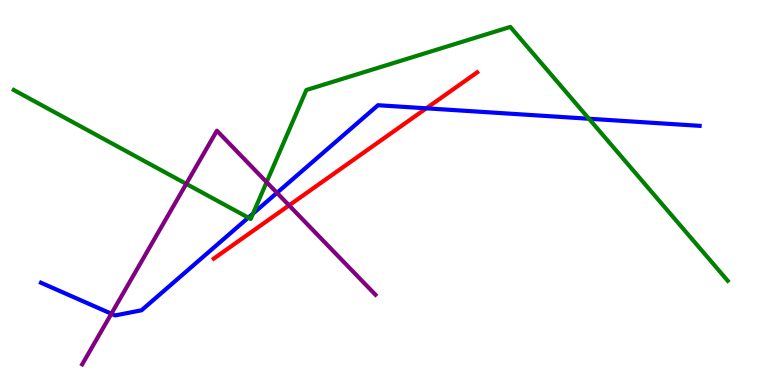[{'lines': ['blue', 'red'], 'intersections': [{'x': 5.5, 'y': 7.19}]}, {'lines': ['green', 'red'], 'intersections': []}, {'lines': ['purple', 'red'], 'intersections': [{'x': 3.73, 'y': 4.67}]}, {'lines': ['blue', 'green'], 'intersections': [{'x': 3.2, 'y': 4.35}, {'x': 3.26, 'y': 4.45}, {'x': 7.6, 'y': 6.92}]}, {'lines': ['blue', 'purple'], 'intersections': [{'x': 1.44, 'y': 1.85}, {'x': 3.57, 'y': 4.99}]}, {'lines': ['green', 'purple'], 'intersections': [{'x': 2.4, 'y': 5.22}, {'x': 3.44, 'y': 5.27}]}]